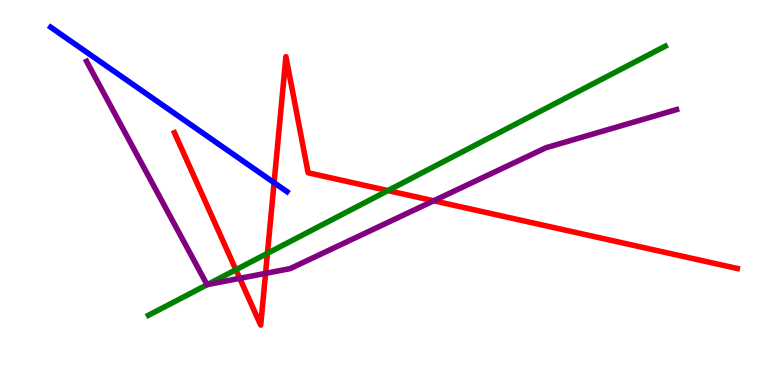[{'lines': ['blue', 'red'], 'intersections': [{'x': 3.54, 'y': 5.25}]}, {'lines': ['green', 'red'], 'intersections': [{'x': 3.04, 'y': 2.99}, {'x': 3.45, 'y': 3.42}, {'x': 5.01, 'y': 5.05}]}, {'lines': ['purple', 'red'], 'intersections': [{'x': 3.09, 'y': 2.77}, {'x': 3.43, 'y': 2.9}, {'x': 5.6, 'y': 4.78}]}, {'lines': ['blue', 'green'], 'intersections': []}, {'lines': ['blue', 'purple'], 'intersections': []}, {'lines': ['green', 'purple'], 'intersections': [{'x': 2.68, 'y': 2.61}]}]